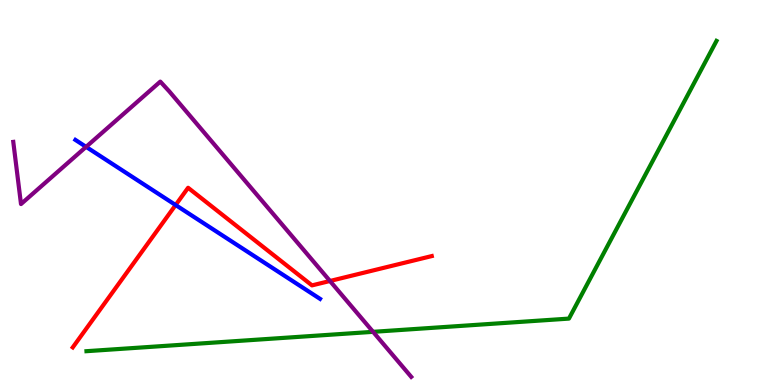[{'lines': ['blue', 'red'], 'intersections': [{'x': 2.27, 'y': 4.67}]}, {'lines': ['green', 'red'], 'intersections': []}, {'lines': ['purple', 'red'], 'intersections': [{'x': 4.26, 'y': 2.7}]}, {'lines': ['blue', 'green'], 'intersections': []}, {'lines': ['blue', 'purple'], 'intersections': [{'x': 1.11, 'y': 6.19}]}, {'lines': ['green', 'purple'], 'intersections': [{'x': 4.81, 'y': 1.38}]}]